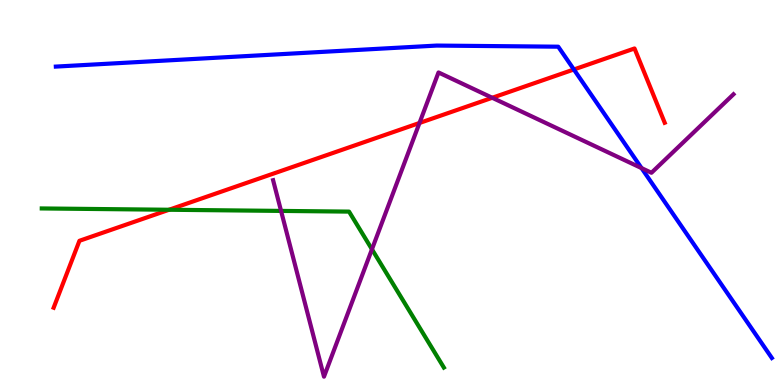[{'lines': ['blue', 'red'], 'intersections': [{'x': 7.4, 'y': 8.2}]}, {'lines': ['green', 'red'], 'intersections': [{'x': 2.18, 'y': 4.55}]}, {'lines': ['purple', 'red'], 'intersections': [{'x': 5.41, 'y': 6.81}, {'x': 6.35, 'y': 7.46}]}, {'lines': ['blue', 'green'], 'intersections': []}, {'lines': ['blue', 'purple'], 'intersections': [{'x': 8.28, 'y': 5.63}]}, {'lines': ['green', 'purple'], 'intersections': [{'x': 3.63, 'y': 4.52}, {'x': 4.8, 'y': 3.53}]}]